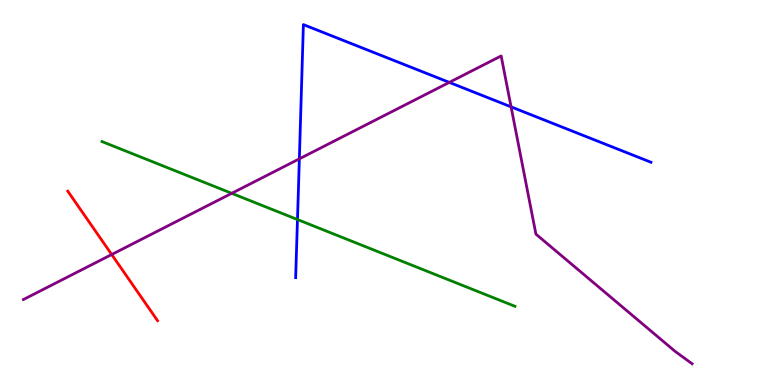[{'lines': ['blue', 'red'], 'intersections': []}, {'lines': ['green', 'red'], 'intersections': []}, {'lines': ['purple', 'red'], 'intersections': [{'x': 1.44, 'y': 3.39}]}, {'lines': ['blue', 'green'], 'intersections': [{'x': 3.84, 'y': 4.3}]}, {'lines': ['blue', 'purple'], 'intersections': [{'x': 3.86, 'y': 5.87}, {'x': 5.8, 'y': 7.86}, {'x': 6.59, 'y': 7.22}]}, {'lines': ['green', 'purple'], 'intersections': [{'x': 2.99, 'y': 4.98}]}]